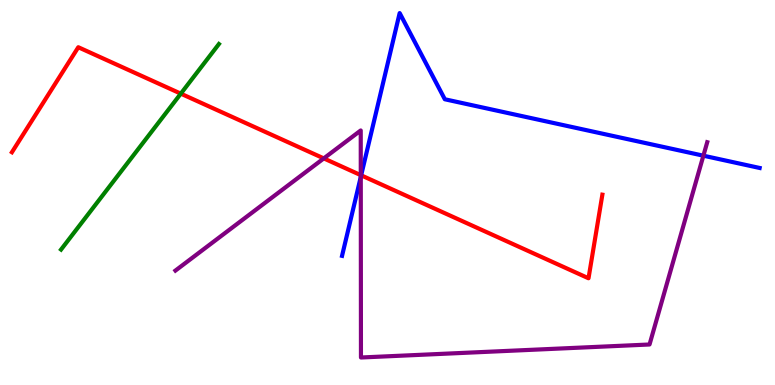[{'lines': ['blue', 'red'], 'intersections': [{'x': 4.66, 'y': 5.45}]}, {'lines': ['green', 'red'], 'intersections': [{'x': 2.33, 'y': 7.57}]}, {'lines': ['purple', 'red'], 'intersections': [{'x': 4.18, 'y': 5.89}, {'x': 4.66, 'y': 5.45}]}, {'lines': ['blue', 'green'], 'intersections': []}, {'lines': ['blue', 'purple'], 'intersections': [{'x': 4.66, 'y': 5.4}, {'x': 9.08, 'y': 5.96}]}, {'lines': ['green', 'purple'], 'intersections': []}]